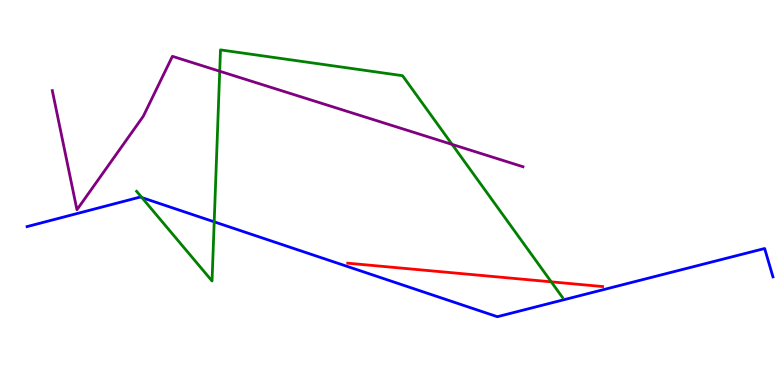[{'lines': ['blue', 'red'], 'intersections': []}, {'lines': ['green', 'red'], 'intersections': [{'x': 7.11, 'y': 2.68}]}, {'lines': ['purple', 'red'], 'intersections': []}, {'lines': ['blue', 'green'], 'intersections': [{'x': 1.83, 'y': 4.87}, {'x': 2.76, 'y': 4.24}]}, {'lines': ['blue', 'purple'], 'intersections': []}, {'lines': ['green', 'purple'], 'intersections': [{'x': 2.83, 'y': 8.15}, {'x': 5.83, 'y': 6.25}]}]